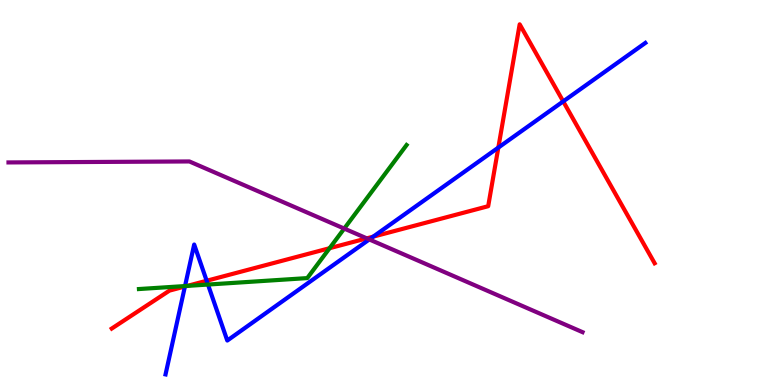[{'lines': ['blue', 'red'], 'intersections': [{'x': 2.39, 'y': 2.56}, {'x': 2.67, 'y': 2.71}, {'x': 4.82, 'y': 3.85}, {'x': 6.43, 'y': 6.17}, {'x': 7.27, 'y': 7.37}]}, {'lines': ['green', 'red'], 'intersections': [{'x': 2.42, 'y': 2.57}, {'x': 4.25, 'y': 3.55}]}, {'lines': ['purple', 'red'], 'intersections': [{'x': 4.73, 'y': 3.81}]}, {'lines': ['blue', 'green'], 'intersections': [{'x': 2.39, 'y': 2.57}, {'x': 2.68, 'y': 2.61}]}, {'lines': ['blue', 'purple'], 'intersections': [{'x': 4.77, 'y': 3.78}]}, {'lines': ['green', 'purple'], 'intersections': [{'x': 4.44, 'y': 4.06}]}]